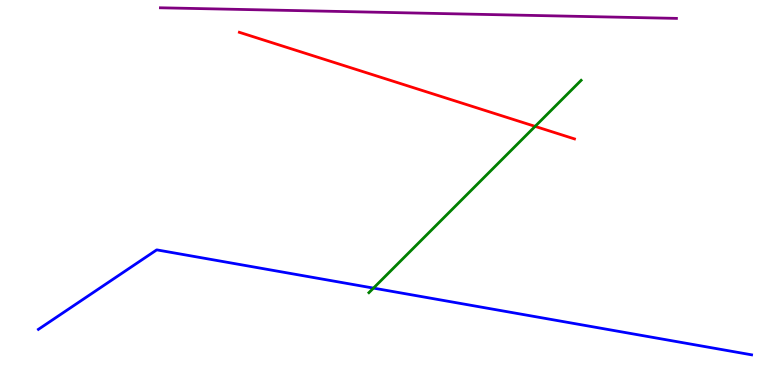[{'lines': ['blue', 'red'], 'intersections': []}, {'lines': ['green', 'red'], 'intersections': [{'x': 6.9, 'y': 6.72}]}, {'lines': ['purple', 'red'], 'intersections': []}, {'lines': ['blue', 'green'], 'intersections': [{'x': 4.82, 'y': 2.52}]}, {'lines': ['blue', 'purple'], 'intersections': []}, {'lines': ['green', 'purple'], 'intersections': []}]